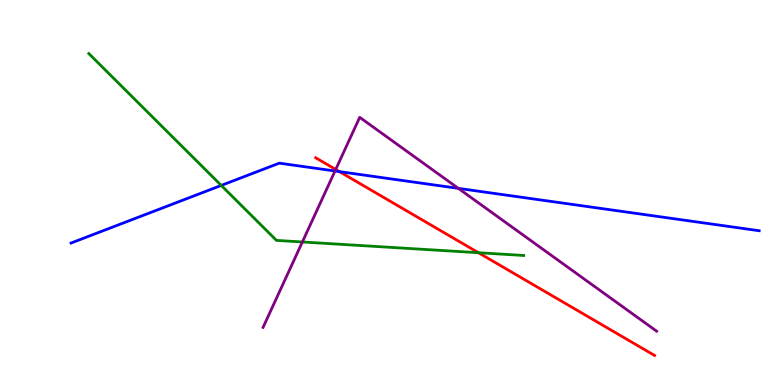[{'lines': ['blue', 'red'], 'intersections': [{'x': 4.38, 'y': 5.54}]}, {'lines': ['green', 'red'], 'intersections': [{'x': 6.17, 'y': 3.44}]}, {'lines': ['purple', 'red'], 'intersections': [{'x': 4.33, 'y': 5.6}]}, {'lines': ['blue', 'green'], 'intersections': [{'x': 2.85, 'y': 5.18}]}, {'lines': ['blue', 'purple'], 'intersections': [{'x': 4.32, 'y': 5.56}, {'x': 5.91, 'y': 5.11}]}, {'lines': ['green', 'purple'], 'intersections': [{'x': 3.9, 'y': 3.71}]}]